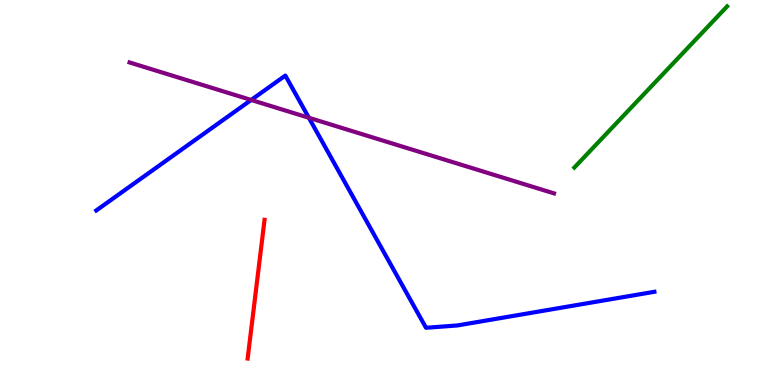[{'lines': ['blue', 'red'], 'intersections': []}, {'lines': ['green', 'red'], 'intersections': []}, {'lines': ['purple', 'red'], 'intersections': []}, {'lines': ['blue', 'green'], 'intersections': []}, {'lines': ['blue', 'purple'], 'intersections': [{'x': 3.24, 'y': 7.4}, {'x': 3.99, 'y': 6.94}]}, {'lines': ['green', 'purple'], 'intersections': []}]